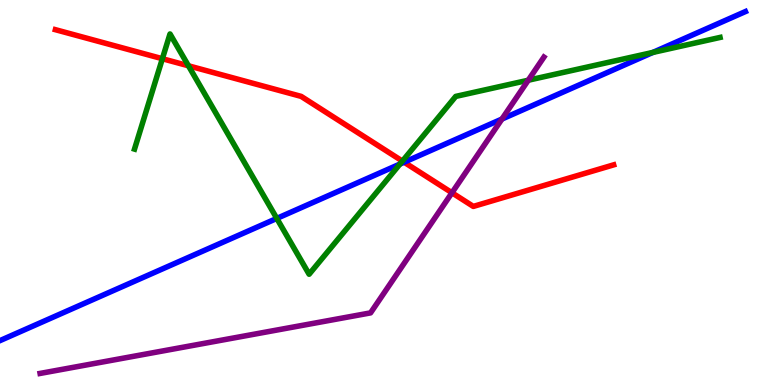[{'lines': ['blue', 'red'], 'intersections': [{'x': 5.21, 'y': 5.79}]}, {'lines': ['green', 'red'], 'intersections': [{'x': 2.1, 'y': 8.47}, {'x': 2.43, 'y': 8.29}, {'x': 5.19, 'y': 5.82}]}, {'lines': ['purple', 'red'], 'intersections': [{'x': 5.83, 'y': 4.99}]}, {'lines': ['blue', 'green'], 'intersections': [{'x': 3.57, 'y': 4.33}, {'x': 5.16, 'y': 5.74}, {'x': 8.42, 'y': 8.64}]}, {'lines': ['blue', 'purple'], 'intersections': [{'x': 6.48, 'y': 6.91}]}, {'lines': ['green', 'purple'], 'intersections': [{'x': 6.82, 'y': 7.92}]}]